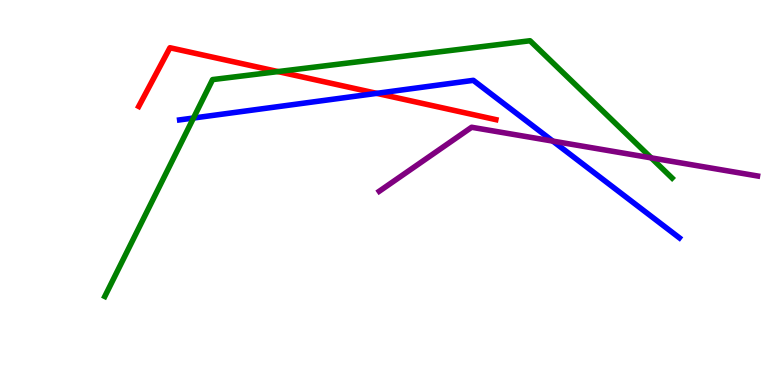[{'lines': ['blue', 'red'], 'intersections': [{'x': 4.86, 'y': 7.58}]}, {'lines': ['green', 'red'], 'intersections': [{'x': 3.59, 'y': 8.14}]}, {'lines': ['purple', 'red'], 'intersections': []}, {'lines': ['blue', 'green'], 'intersections': [{'x': 2.5, 'y': 6.93}]}, {'lines': ['blue', 'purple'], 'intersections': [{'x': 7.13, 'y': 6.33}]}, {'lines': ['green', 'purple'], 'intersections': [{'x': 8.4, 'y': 5.9}]}]